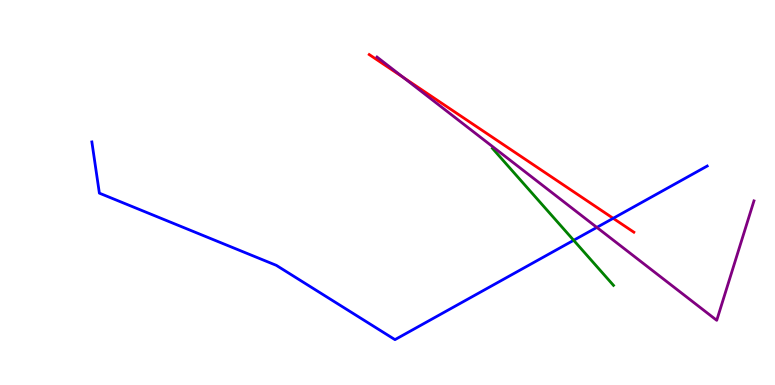[{'lines': ['blue', 'red'], 'intersections': [{'x': 7.91, 'y': 4.33}]}, {'lines': ['green', 'red'], 'intersections': []}, {'lines': ['purple', 'red'], 'intersections': [{'x': 5.2, 'y': 7.99}]}, {'lines': ['blue', 'green'], 'intersections': [{'x': 7.4, 'y': 3.76}]}, {'lines': ['blue', 'purple'], 'intersections': [{'x': 7.7, 'y': 4.09}]}, {'lines': ['green', 'purple'], 'intersections': []}]